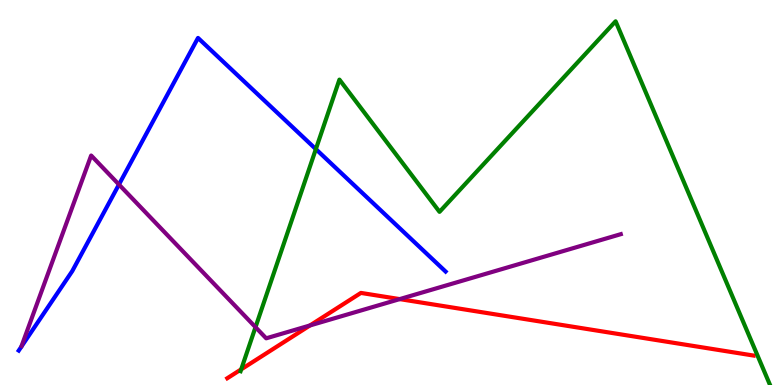[{'lines': ['blue', 'red'], 'intersections': []}, {'lines': ['green', 'red'], 'intersections': [{'x': 3.11, 'y': 0.406}]}, {'lines': ['purple', 'red'], 'intersections': [{'x': 4.0, 'y': 1.55}, {'x': 5.16, 'y': 2.23}]}, {'lines': ['blue', 'green'], 'intersections': [{'x': 4.08, 'y': 6.13}]}, {'lines': ['blue', 'purple'], 'intersections': [{'x': 1.53, 'y': 5.21}]}, {'lines': ['green', 'purple'], 'intersections': [{'x': 3.3, 'y': 1.5}]}]